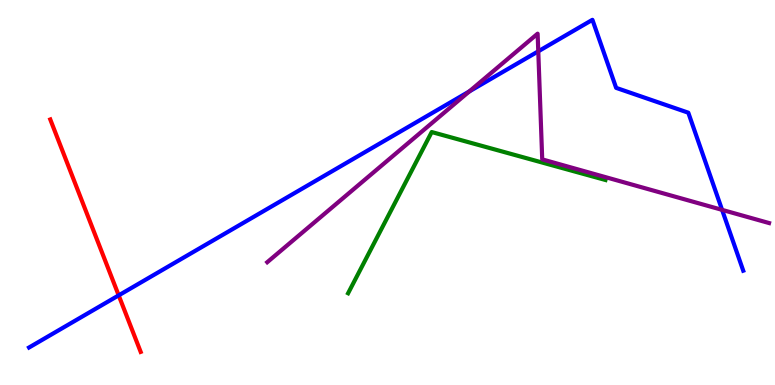[{'lines': ['blue', 'red'], 'intersections': [{'x': 1.53, 'y': 2.33}]}, {'lines': ['green', 'red'], 'intersections': []}, {'lines': ['purple', 'red'], 'intersections': []}, {'lines': ['blue', 'green'], 'intersections': []}, {'lines': ['blue', 'purple'], 'intersections': [{'x': 6.06, 'y': 7.62}, {'x': 6.95, 'y': 8.67}, {'x': 9.32, 'y': 4.55}]}, {'lines': ['green', 'purple'], 'intersections': []}]